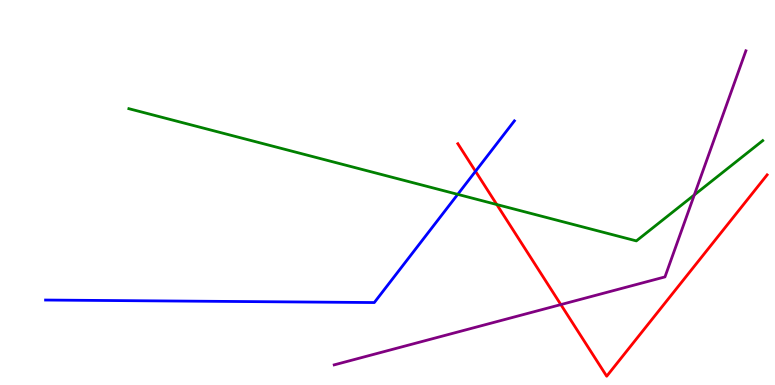[{'lines': ['blue', 'red'], 'intersections': [{'x': 6.14, 'y': 5.55}]}, {'lines': ['green', 'red'], 'intersections': [{'x': 6.41, 'y': 4.69}]}, {'lines': ['purple', 'red'], 'intersections': [{'x': 7.24, 'y': 2.09}]}, {'lines': ['blue', 'green'], 'intersections': [{'x': 5.91, 'y': 4.95}]}, {'lines': ['blue', 'purple'], 'intersections': []}, {'lines': ['green', 'purple'], 'intersections': [{'x': 8.96, 'y': 4.94}]}]